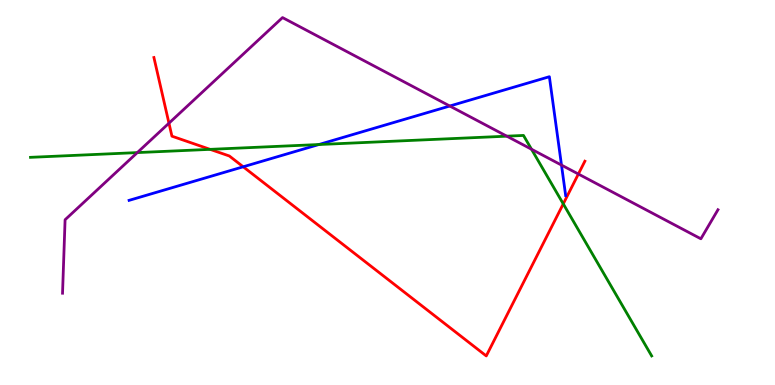[{'lines': ['blue', 'red'], 'intersections': [{'x': 3.14, 'y': 5.67}]}, {'lines': ['green', 'red'], 'intersections': [{'x': 2.71, 'y': 6.12}, {'x': 7.27, 'y': 4.7}]}, {'lines': ['purple', 'red'], 'intersections': [{'x': 2.18, 'y': 6.8}, {'x': 7.46, 'y': 5.48}]}, {'lines': ['blue', 'green'], 'intersections': [{'x': 4.11, 'y': 6.25}]}, {'lines': ['blue', 'purple'], 'intersections': [{'x': 5.8, 'y': 7.25}, {'x': 7.25, 'y': 5.71}]}, {'lines': ['green', 'purple'], 'intersections': [{'x': 1.77, 'y': 6.04}, {'x': 6.54, 'y': 6.46}, {'x': 6.86, 'y': 6.12}]}]